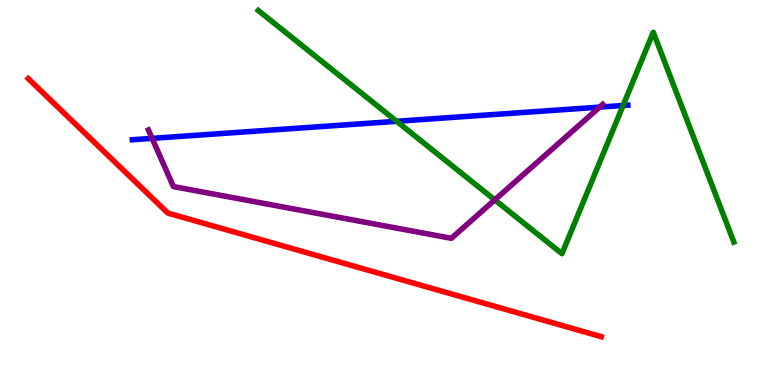[{'lines': ['blue', 'red'], 'intersections': []}, {'lines': ['green', 'red'], 'intersections': []}, {'lines': ['purple', 'red'], 'intersections': []}, {'lines': ['blue', 'green'], 'intersections': [{'x': 5.12, 'y': 6.85}, {'x': 8.04, 'y': 7.26}]}, {'lines': ['blue', 'purple'], 'intersections': [{'x': 1.96, 'y': 6.41}, {'x': 7.74, 'y': 7.22}]}, {'lines': ['green', 'purple'], 'intersections': [{'x': 6.38, 'y': 4.81}]}]